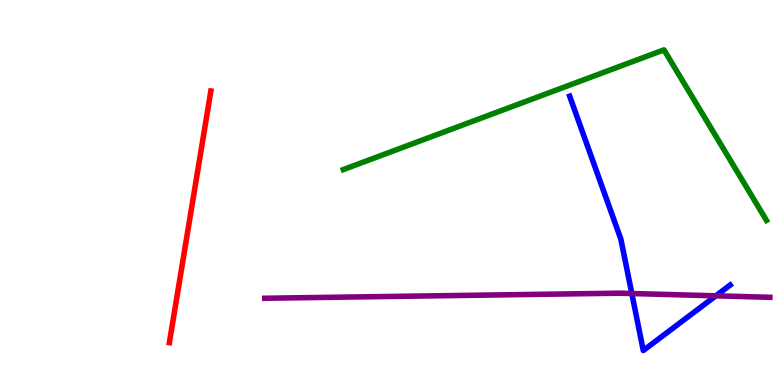[{'lines': ['blue', 'red'], 'intersections': []}, {'lines': ['green', 'red'], 'intersections': []}, {'lines': ['purple', 'red'], 'intersections': []}, {'lines': ['blue', 'green'], 'intersections': []}, {'lines': ['blue', 'purple'], 'intersections': [{'x': 8.15, 'y': 2.38}, {'x': 9.24, 'y': 2.32}]}, {'lines': ['green', 'purple'], 'intersections': []}]